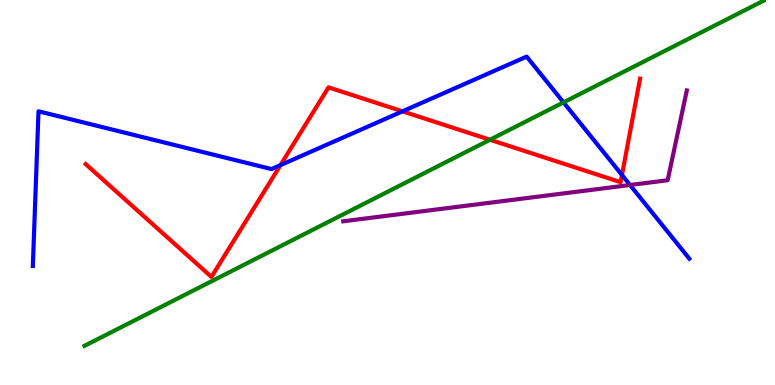[{'lines': ['blue', 'red'], 'intersections': [{'x': 3.62, 'y': 5.71}, {'x': 5.19, 'y': 7.11}, {'x': 8.03, 'y': 5.45}]}, {'lines': ['green', 'red'], 'intersections': [{'x': 6.32, 'y': 6.37}]}, {'lines': ['purple', 'red'], 'intersections': []}, {'lines': ['blue', 'green'], 'intersections': [{'x': 7.27, 'y': 7.34}]}, {'lines': ['blue', 'purple'], 'intersections': [{'x': 8.13, 'y': 5.19}]}, {'lines': ['green', 'purple'], 'intersections': []}]